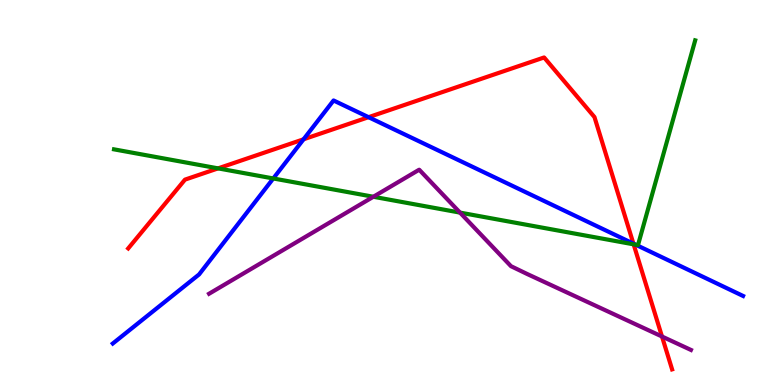[{'lines': ['blue', 'red'], 'intersections': [{'x': 3.92, 'y': 6.38}, {'x': 4.76, 'y': 6.96}, {'x': 8.17, 'y': 3.67}]}, {'lines': ['green', 'red'], 'intersections': [{'x': 2.81, 'y': 5.63}, {'x': 8.18, 'y': 3.65}]}, {'lines': ['purple', 'red'], 'intersections': [{'x': 8.54, 'y': 1.26}]}, {'lines': ['blue', 'green'], 'intersections': [{'x': 3.53, 'y': 5.36}, {'x': 8.2, 'y': 3.64}]}, {'lines': ['blue', 'purple'], 'intersections': []}, {'lines': ['green', 'purple'], 'intersections': [{'x': 4.82, 'y': 4.89}, {'x': 5.94, 'y': 4.48}]}]